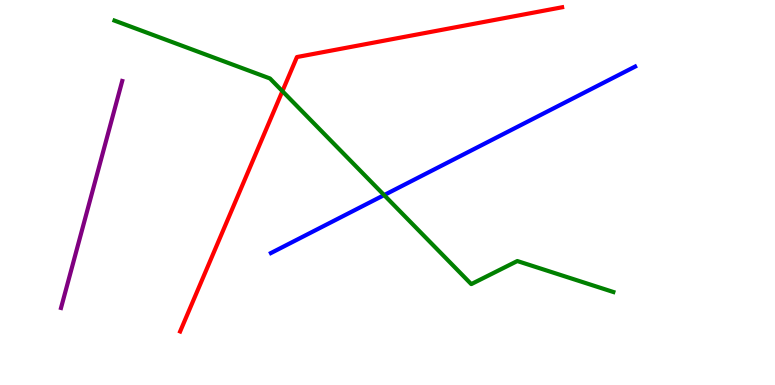[{'lines': ['blue', 'red'], 'intersections': []}, {'lines': ['green', 'red'], 'intersections': [{'x': 3.64, 'y': 7.63}]}, {'lines': ['purple', 'red'], 'intersections': []}, {'lines': ['blue', 'green'], 'intersections': [{'x': 4.96, 'y': 4.93}]}, {'lines': ['blue', 'purple'], 'intersections': []}, {'lines': ['green', 'purple'], 'intersections': []}]